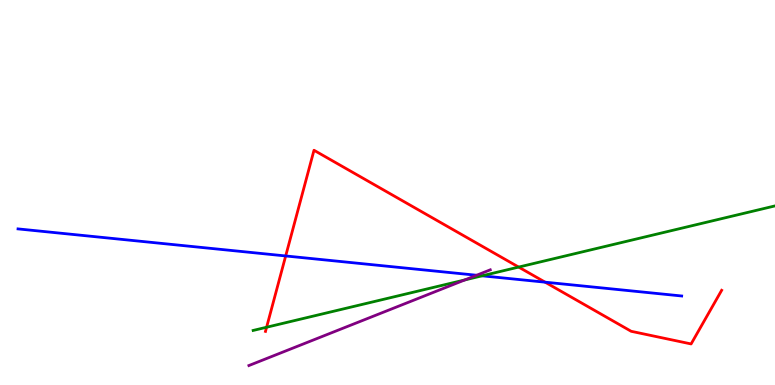[{'lines': ['blue', 'red'], 'intersections': [{'x': 3.69, 'y': 3.35}, {'x': 7.03, 'y': 2.67}]}, {'lines': ['green', 'red'], 'intersections': [{'x': 3.44, 'y': 1.5}, {'x': 6.69, 'y': 3.06}]}, {'lines': ['purple', 'red'], 'intersections': []}, {'lines': ['blue', 'green'], 'intersections': [{'x': 6.22, 'y': 2.84}]}, {'lines': ['blue', 'purple'], 'intersections': [{'x': 6.15, 'y': 2.85}]}, {'lines': ['green', 'purple'], 'intersections': [{'x': 6.0, 'y': 2.73}]}]